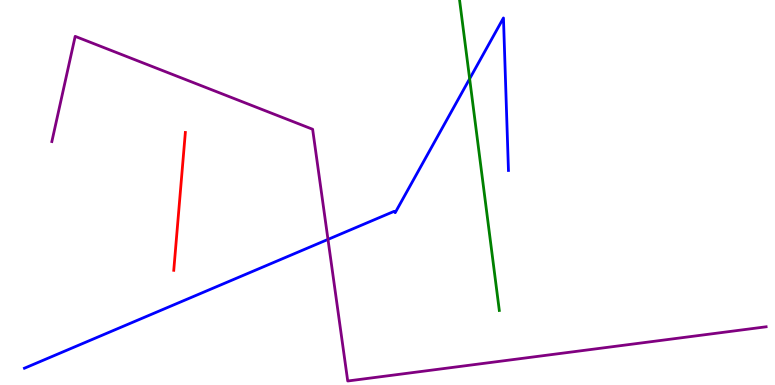[{'lines': ['blue', 'red'], 'intersections': []}, {'lines': ['green', 'red'], 'intersections': []}, {'lines': ['purple', 'red'], 'intersections': []}, {'lines': ['blue', 'green'], 'intersections': [{'x': 6.06, 'y': 7.95}]}, {'lines': ['blue', 'purple'], 'intersections': [{'x': 4.23, 'y': 3.78}]}, {'lines': ['green', 'purple'], 'intersections': []}]